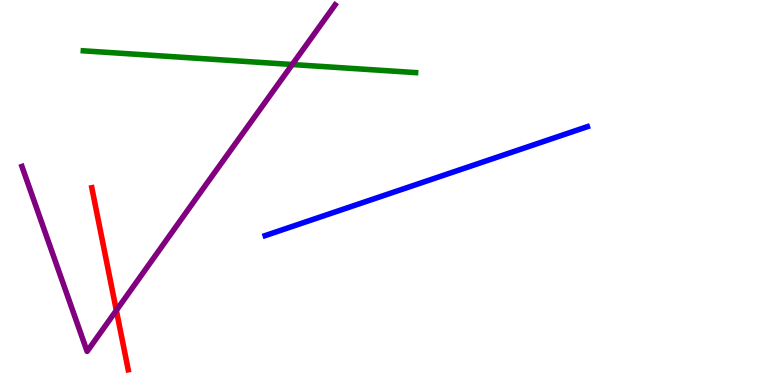[{'lines': ['blue', 'red'], 'intersections': []}, {'lines': ['green', 'red'], 'intersections': []}, {'lines': ['purple', 'red'], 'intersections': [{'x': 1.5, 'y': 1.94}]}, {'lines': ['blue', 'green'], 'intersections': []}, {'lines': ['blue', 'purple'], 'intersections': []}, {'lines': ['green', 'purple'], 'intersections': [{'x': 3.77, 'y': 8.32}]}]